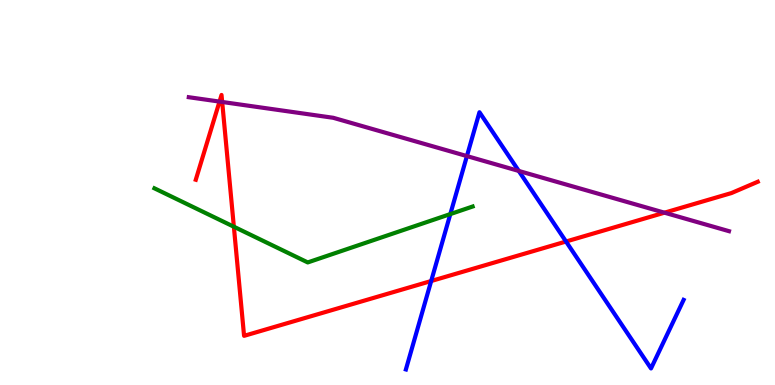[{'lines': ['blue', 'red'], 'intersections': [{'x': 5.56, 'y': 2.7}, {'x': 7.3, 'y': 3.73}]}, {'lines': ['green', 'red'], 'intersections': [{'x': 3.02, 'y': 4.11}]}, {'lines': ['purple', 'red'], 'intersections': [{'x': 2.83, 'y': 7.36}, {'x': 2.87, 'y': 7.35}, {'x': 8.57, 'y': 4.48}]}, {'lines': ['blue', 'green'], 'intersections': [{'x': 5.81, 'y': 4.44}]}, {'lines': ['blue', 'purple'], 'intersections': [{'x': 6.02, 'y': 5.95}, {'x': 6.69, 'y': 5.56}]}, {'lines': ['green', 'purple'], 'intersections': []}]